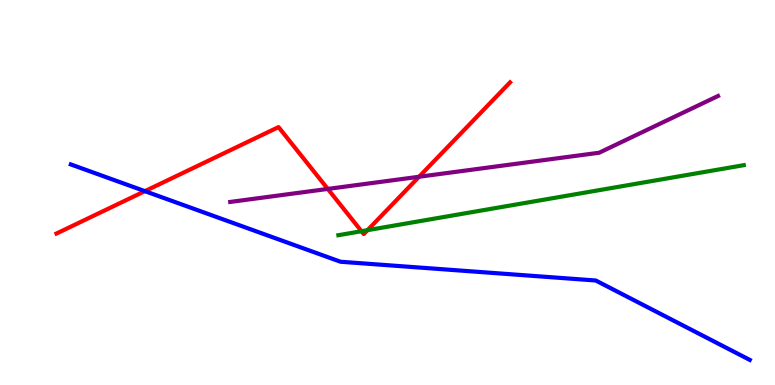[{'lines': ['blue', 'red'], 'intersections': [{'x': 1.87, 'y': 5.03}]}, {'lines': ['green', 'red'], 'intersections': [{'x': 4.66, 'y': 3.99}, {'x': 4.74, 'y': 4.02}]}, {'lines': ['purple', 'red'], 'intersections': [{'x': 4.23, 'y': 5.09}, {'x': 5.41, 'y': 5.41}]}, {'lines': ['blue', 'green'], 'intersections': []}, {'lines': ['blue', 'purple'], 'intersections': []}, {'lines': ['green', 'purple'], 'intersections': []}]